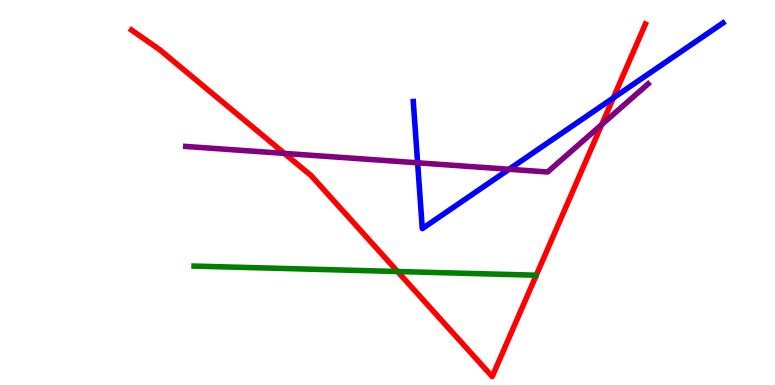[{'lines': ['blue', 'red'], 'intersections': [{'x': 7.91, 'y': 7.46}]}, {'lines': ['green', 'red'], 'intersections': [{'x': 5.13, 'y': 2.95}]}, {'lines': ['purple', 'red'], 'intersections': [{'x': 3.67, 'y': 6.02}, {'x': 7.76, 'y': 6.77}]}, {'lines': ['blue', 'green'], 'intersections': []}, {'lines': ['blue', 'purple'], 'intersections': [{'x': 5.39, 'y': 5.77}, {'x': 6.57, 'y': 5.6}]}, {'lines': ['green', 'purple'], 'intersections': []}]